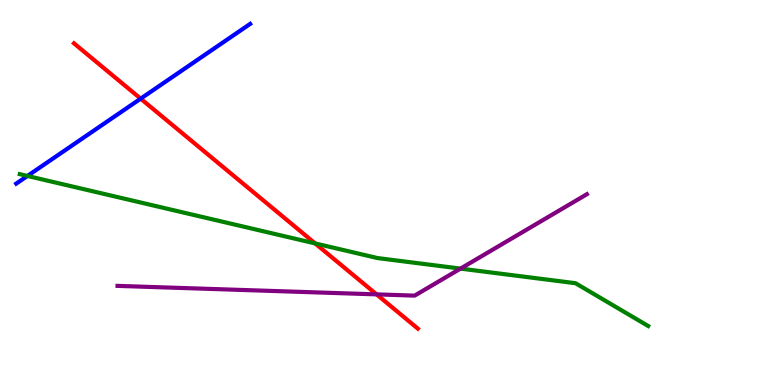[{'lines': ['blue', 'red'], 'intersections': [{'x': 1.81, 'y': 7.44}]}, {'lines': ['green', 'red'], 'intersections': [{'x': 4.07, 'y': 3.68}]}, {'lines': ['purple', 'red'], 'intersections': [{'x': 4.86, 'y': 2.35}]}, {'lines': ['blue', 'green'], 'intersections': [{'x': 0.354, 'y': 5.43}]}, {'lines': ['blue', 'purple'], 'intersections': []}, {'lines': ['green', 'purple'], 'intersections': [{'x': 5.94, 'y': 3.02}]}]